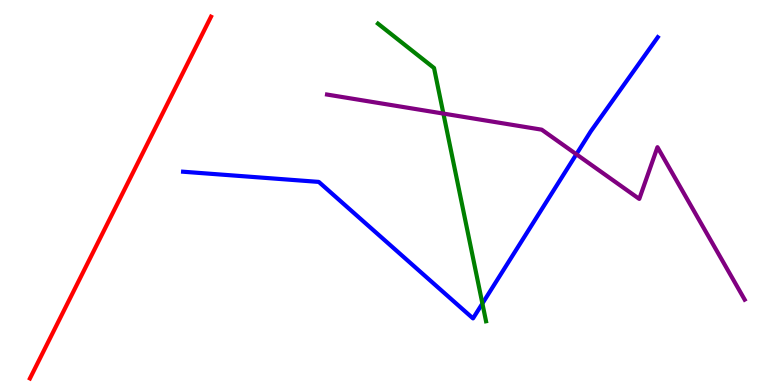[{'lines': ['blue', 'red'], 'intersections': []}, {'lines': ['green', 'red'], 'intersections': []}, {'lines': ['purple', 'red'], 'intersections': []}, {'lines': ['blue', 'green'], 'intersections': [{'x': 6.22, 'y': 2.12}]}, {'lines': ['blue', 'purple'], 'intersections': [{'x': 7.44, 'y': 5.99}]}, {'lines': ['green', 'purple'], 'intersections': [{'x': 5.72, 'y': 7.05}]}]